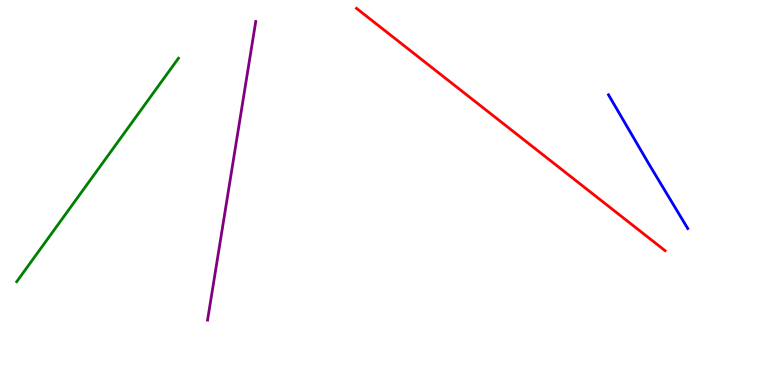[{'lines': ['blue', 'red'], 'intersections': []}, {'lines': ['green', 'red'], 'intersections': []}, {'lines': ['purple', 'red'], 'intersections': []}, {'lines': ['blue', 'green'], 'intersections': []}, {'lines': ['blue', 'purple'], 'intersections': []}, {'lines': ['green', 'purple'], 'intersections': []}]